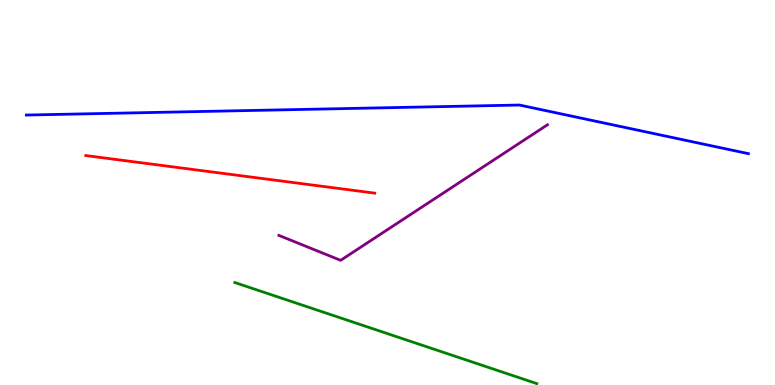[{'lines': ['blue', 'red'], 'intersections': []}, {'lines': ['green', 'red'], 'intersections': []}, {'lines': ['purple', 'red'], 'intersections': []}, {'lines': ['blue', 'green'], 'intersections': []}, {'lines': ['blue', 'purple'], 'intersections': []}, {'lines': ['green', 'purple'], 'intersections': []}]